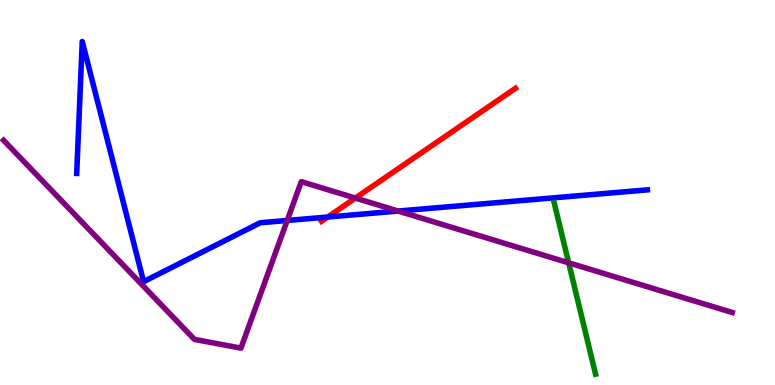[{'lines': ['blue', 'red'], 'intersections': [{'x': 4.23, 'y': 4.36}]}, {'lines': ['green', 'red'], 'intersections': []}, {'lines': ['purple', 'red'], 'intersections': [{'x': 4.59, 'y': 4.86}]}, {'lines': ['blue', 'green'], 'intersections': []}, {'lines': ['blue', 'purple'], 'intersections': [{'x': 3.71, 'y': 4.27}, {'x': 5.14, 'y': 4.52}]}, {'lines': ['green', 'purple'], 'intersections': [{'x': 7.34, 'y': 3.17}]}]